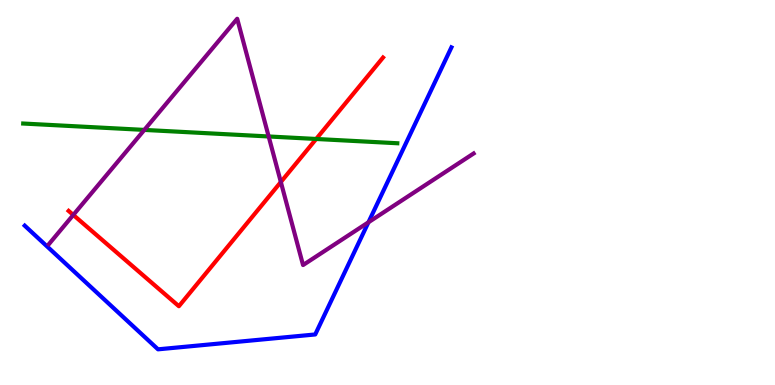[{'lines': ['blue', 'red'], 'intersections': []}, {'lines': ['green', 'red'], 'intersections': [{'x': 4.08, 'y': 6.39}]}, {'lines': ['purple', 'red'], 'intersections': [{'x': 0.946, 'y': 4.42}, {'x': 3.62, 'y': 5.27}]}, {'lines': ['blue', 'green'], 'intersections': []}, {'lines': ['blue', 'purple'], 'intersections': [{'x': 4.75, 'y': 4.23}]}, {'lines': ['green', 'purple'], 'intersections': [{'x': 1.86, 'y': 6.63}, {'x': 3.47, 'y': 6.46}]}]